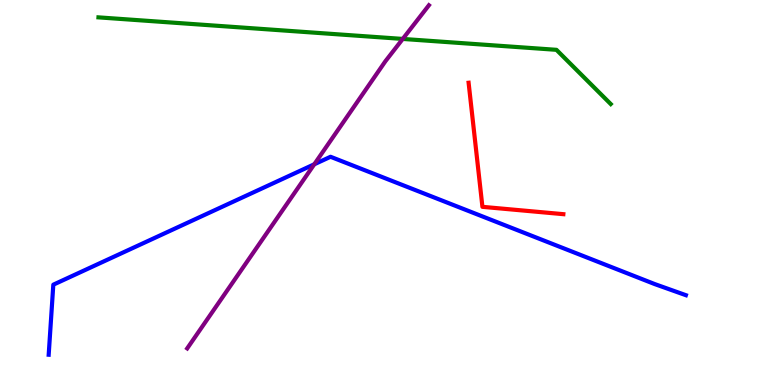[{'lines': ['blue', 'red'], 'intersections': []}, {'lines': ['green', 'red'], 'intersections': []}, {'lines': ['purple', 'red'], 'intersections': []}, {'lines': ['blue', 'green'], 'intersections': []}, {'lines': ['blue', 'purple'], 'intersections': [{'x': 4.06, 'y': 5.73}]}, {'lines': ['green', 'purple'], 'intersections': [{'x': 5.2, 'y': 8.99}]}]